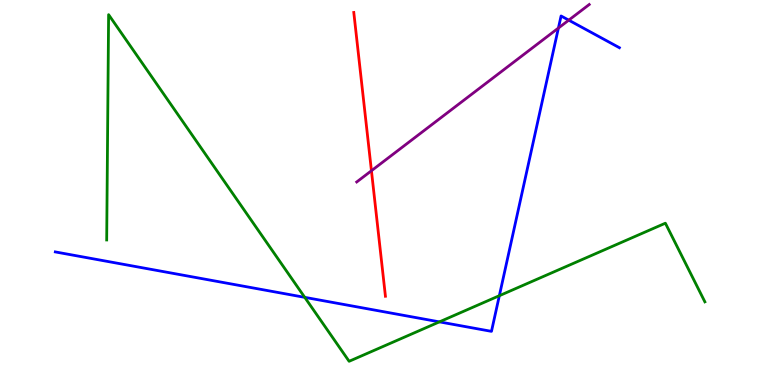[{'lines': ['blue', 'red'], 'intersections': []}, {'lines': ['green', 'red'], 'intersections': []}, {'lines': ['purple', 'red'], 'intersections': [{'x': 4.79, 'y': 5.57}]}, {'lines': ['blue', 'green'], 'intersections': [{'x': 3.93, 'y': 2.28}, {'x': 5.67, 'y': 1.64}, {'x': 6.44, 'y': 2.32}]}, {'lines': ['blue', 'purple'], 'intersections': [{'x': 7.21, 'y': 9.27}, {'x': 7.34, 'y': 9.48}]}, {'lines': ['green', 'purple'], 'intersections': []}]